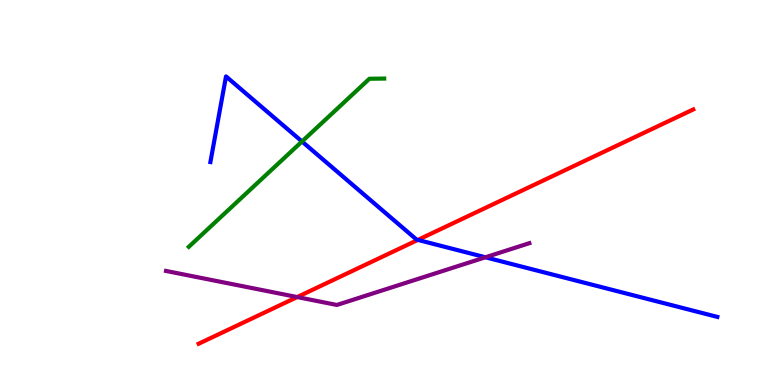[{'lines': ['blue', 'red'], 'intersections': [{'x': 5.39, 'y': 3.77}]}, {'lines': ['green', 'red'], 'intersections': []}, {'lines': ['purple', 'red'], 'intersections': [{'x': 3.83, 'y': 2.28}]}, {'lines': ['blue', 'green'], 'intersections': [{'x': 3.9, 'y': 6.32}]}, {'lines': ['blue', 'purple'], 'intersections': [{'x': 6.26, 'y': 3.32}]}, {'lines': ['green', 'purple'], 'intersections': []}]